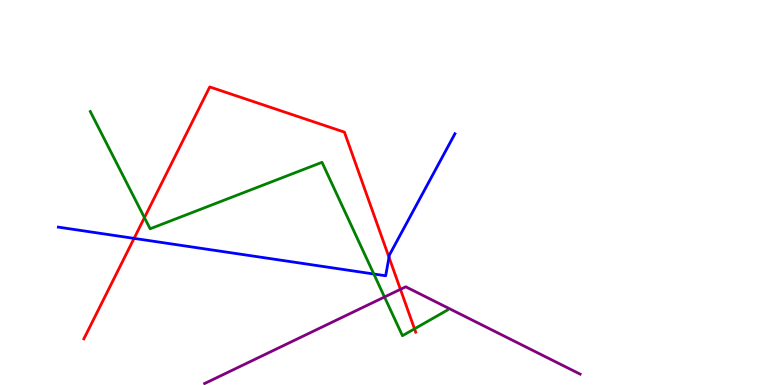[{'lines': ['blue', 'red'], 'intersections': [{'x': 1.73, 'y': 3.81}, {'x': 5.02, 'y': 3.32}]}, {'lines': ['green', 'red'], 'intersections': [{'x': 1.86, 'y': 4.35}, {'x': 5.35, 'y': 1.46}]}, {'lines': ['purple', 'red'], 'intersections': [{'x': 5.17, 'y': 2.48}]}, {'lines': ['blue', 'green'], 'intersections': [{'x': 4.82, 'y': 2.88}]}, {'lines': ['blue', 'purple'], 'intersections': []}, {'lines': ['green', 'purple'], 'intersections': [{'x': 4.96, 'y': 2.29}]}]